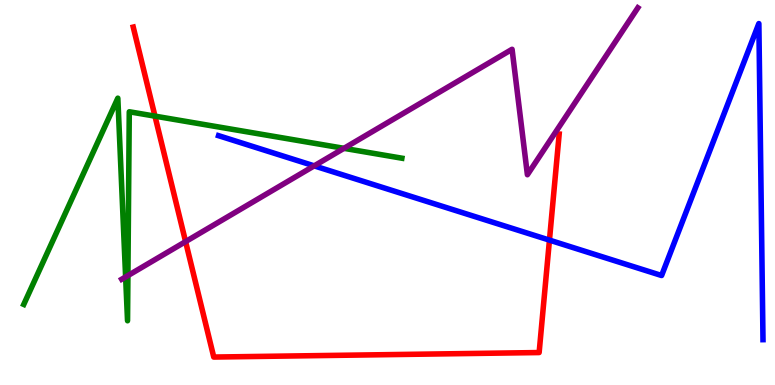[{'lines': ['blue', 'red'], 'intersections': [{'x': 7.09, 'y': 3.76}]}, {'lines': ['green', 'red'], 'intersections': [{'x': 2.0, 'y': 6.98}]}, {'lines': ['purple', 'red'], 'intersections': [{'x': 2.39, 'y': 3.72}]}, {'lines': ['blue', 'green'], 'intersections': []}, {'lines': ['blue', 'purple'], 'intersections': [{'x': 4.05, 'y': 5.69}]}, {'lines': ['green', 'purple'], 'intersections': [{'x': 1.62, 'y': 2.81}, {'x': 1.65, 'y': 2.84}, {'x': 4.44, 'y': 6.15}]}]